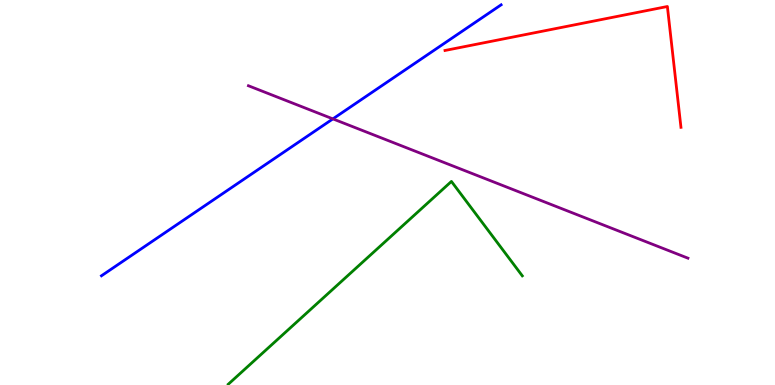[{'lines': ['blue', 'red'], 'intersections': []}, {'lines': ['green', 'red'], 'intersections': []}, {'lines': ['purple', 'red'], 'intersections': []}, {'lines': ['blue', 'green'], 'intersections': []}, {'lines': ['blue', 'purple'], 'intersections': [{'x': 4.3, 'y': 6.91}]}, {'lines': ['green', 'purple'], 'intersections': []}]